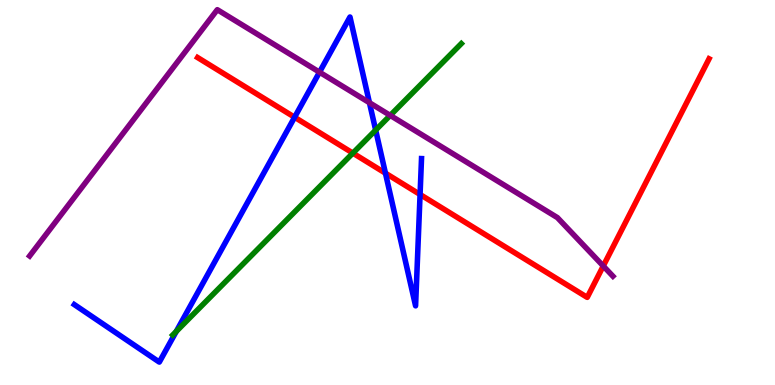[{'lines': ['blue', 'red'], 'intersections': [{'x': 3.8, 'y': 6.95}, {'x': 4.97, 'y': 5.5}, {'x': 5.42, 'y': 4.95}]}, {'lines': ['green', 'red'], 'intersections': [{'x': 4.55, 'y': 6.02}]}, {'lines': ['purple', 'red'], 'intersections': [{'x': 7.78, 'y': 3.09}]}, {'lines': ['blue', 'green'], 'intersections': [{'x': 2.27, 'y': 1.39}, {'x': 4.85, 'y': 6.62}]}, {'lines': ['blue', 'purple'], 'intersections': [{'x': 4.12, 'y': 8.13}, {'x': 4.77, 'y': 7.33}]}, {'lines': ['green', 'purple'], 'intersections': [{'x': 5.04, 'y': 7.0}]}]